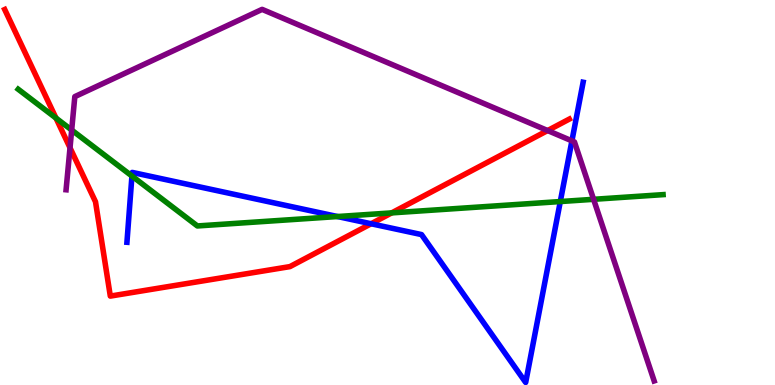[{'lines': ['blue', 'red'], 'intersections': [{'x': 4.79, 'y': 4.19}]}, {'lines': ['green', 'red'], 'intersections': [{'x': 0.722, 'y': 6.93}, {'x': 5.05, 'y': 4.47}]}, {'lines': ['purple', 'red'], 'intersections': [{'x': 0.903, 'y': 6.16}, {'x': 7.07, 'y': 6.61}]}, {'lines': ['blue', 'green'], 'intersections': [{'x': 1.7, 'y': 5.43}, {'x': 4.36, 'y': 4.38}, {'x': 7.23, 'y': 4.76}]}, {'lines': ['blue', 'purple'], 'intersections': [{'x': 7.38, 'y': 6.34}]}, {'lines': ['green', 'purple'], 'intersections': [{'x': 0.925, 'y': 6.62}, {'x': 7.66, 'y': 4.82}]}]